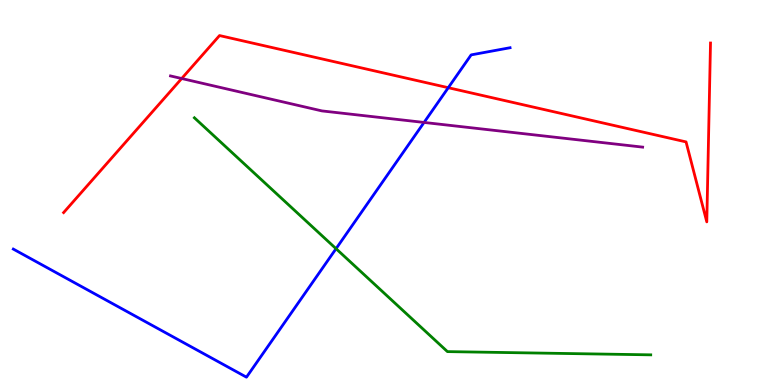[{'lines': ['blue', 'red'], 'intersections': [{'x': 5.78, 'y': 7.72}]}, {'lines': ['green', 'red'], 'intersections': []}, {'lines': ['purple', 'red'], 'intersections': [{'x': 2.34, 'y': 7.96}]}, {'lines': ['blue', 'green'], 'intersections': [{'x': 4.34, 'y': 3.54}]}, {'lines': ['blue', 'purple'], 'intersections': [{'x': 5.47, 'y': 6.82}]}, {'lines': ['green', 'purple'], 'intersections': []}]